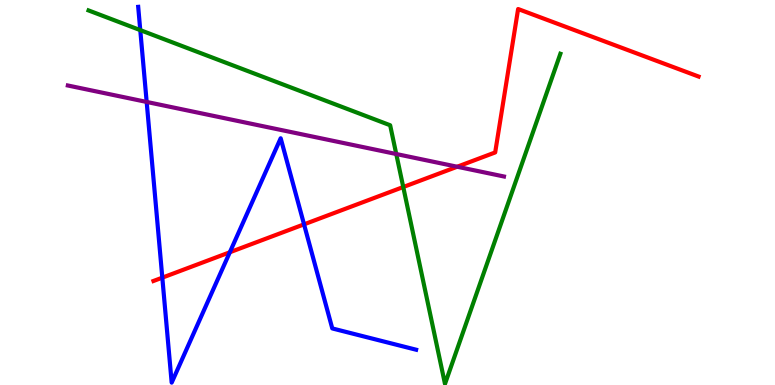[{'lines': ['blue', 'red'], 'intersections': [{'x': 2.09, 'y': 2.79}, {'x': 2.97, 'y': 3.45}, {'x': 3.92, 'y': 4.17}]}, {'lines': ['green', 'red'], 'intersections': [{'x': 5.2, 'y': 5.14}]}, {'lines': ['purple', 'red'], 'intersections': [{'x': 5.9, 'y': 5.67}]}, {'lines': ['blue', 'green'], 'intersections': [{'x': 1.81, 'y': 9.22}]}, {'lines': ['blue', 'purple'], 'intersections': [{'x': 1.89, 'y': 7.35}]}, {'lines': ['green', 'purple'], 'intersections': [{'x': 5.11, 'y': 6.0}]}]